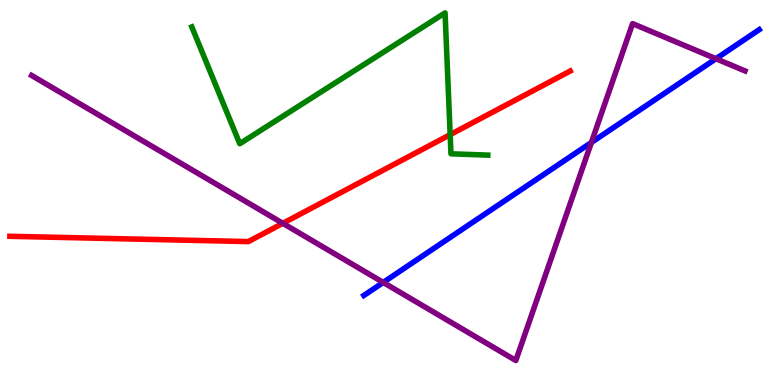[{'lines': ['blue', 'red'], 'intersections': []}, {'lines': ['green', 'red'], 'intersections': [{'x': 5.81, 'y': 6.5}]}, {'lines': ['purple', 'red'], 'intersections': [{'x': 3.65, 'y': 4.2}]}, {'lines': ['blue', 'green'], 'intersections': []}, {'lines': ['blue', 'purple'], 'intersections': [{'x': 4.94, 'y': 2.66}, {'x': 7.63, 'y': 6.3}, {'x': 9.24, 'y': 8.47}]}, {'lines': ['green', 'purple'], 'intersections': []}]